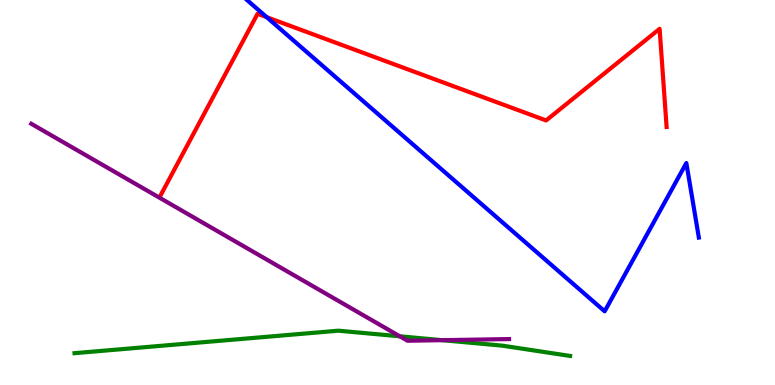[{'lines': ['blue', 'red'], 'intersections': [{'x': 3.44, 'y': 9.55}]}, {'lines': ['green', 'red'], 'intersections': []}, {'lines': ['purple', 'red'], 'intersections': []}, {'lines': ['blue', 'green'], 'intersections': []}, {'lines': ['blue', 'purple'], 'intersections': []}, {'lines': ['green', 'purple'], 'intersections': [{'x': 5.16, 'y': 1.26}, {'x': 5.71, 'y': 1.16}]}]